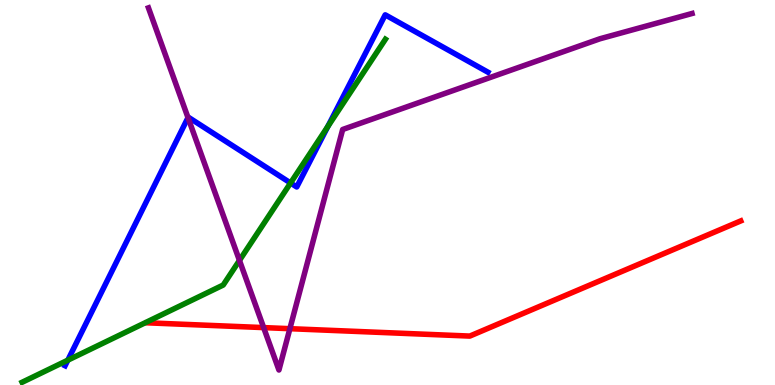[{'lines': ['blue', 'red'], 'intersections': []}, {'lines': ['green', 'red'], 'intersections': []}, {'lines': ['purple', 'red'], 'intersections': [{'x': 3.4, 'y': 1.49}, {'x': 3.74, 'y': 1.46}]}, {'lines': ['blue', 'green'], 'intersections': [{'x': 0.875, 'y': 0.645}, {'x': 3.75, 'y': 5.25}, {'x': 4.23, 'y': 6.71}]}, {'lines': ['blue', 'purple'], 'intersections': [{'x': 2.43, 'y': 6.94}]}, {'lines': ['green', 'purple'], 'intersections': [{'x': 3.09, 'y': 3.24}]}]